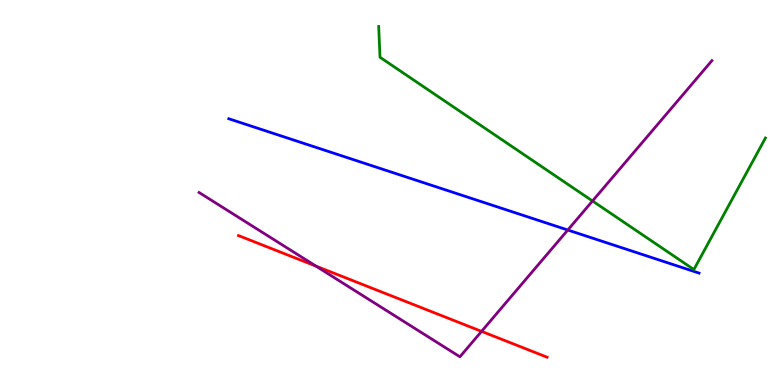[{'lines': ['blue', 'red'], 'intersections': []}, {'lines': ['green', 'red'], 'intersections': []}, {'lines': ['purple', 'red'], 'intersections': [{'x': 4.08, 'y': 3.09}, {'x': 6.21, 'y': 1.39}]}, {'lines': ['blue', 'green'], 'intersections': []}, {'lines': ['blue', 'purple'], 'intersections': [{'x': 7.33, 'y': 4.03}]}, {'lines': ['green', 'purple'], 'intersections': [{'x': 7.65, 'y': 4.78}]}]